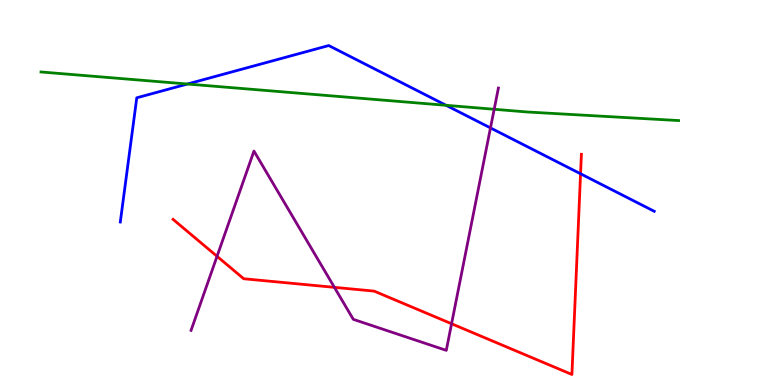[{'lines': ['blue', 'red'], 'intersections': [{'x': 7.49, 'y': 5.49}]}, {'lines': ['green', 'red'], 'intersections': []}, {'lines': ['purple', 'red'], 'intersections': [{'x': 2.8, 'y': 3.34}, {'x': 4.31, 'y': 2.54}, {'x': 5.83, 'y': 1.59}]}, {'lines': ['blue', 'green'], 'intersections': [{'x': 2.42, 'y': 7.82}, {'x': 5.76, 'y': 7.26}]}, {'lines': ['blue', 'purple'], 'intersections': [{'x': 6.33, 'y': 6.68}]}, {'lines': ['green', 'purple'], 'intersections': [{'x': 6.38, 'y': 7.16}]}]